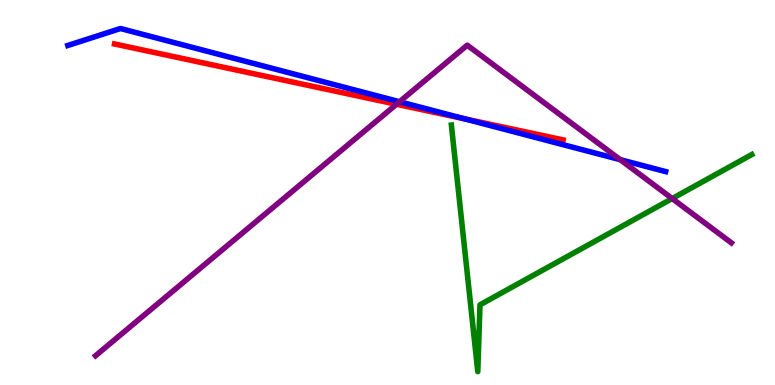[{'lines': ['blue', 'red'], 'intersections': [{'x': 5.99, 'y': 6.91}]}, {'lines': ['green', 'red'], 'intersections': []}, {'lines': ['purple', 'red'], 'intersections': [{'x': 5.12, 'y': 7.29}]}, {'lines': ['blue', 'green'], 'intersections': []}, {'lines': ['blue', 'purple'], 'intersections': [{'x': 5.16, 'y': 7.36}, {'x': 8.0, 'y': 5.85}]}, {'lines': ['green', 'purple'], 'intersections': [{'x': 8.67, 'y': 4.84}]}]